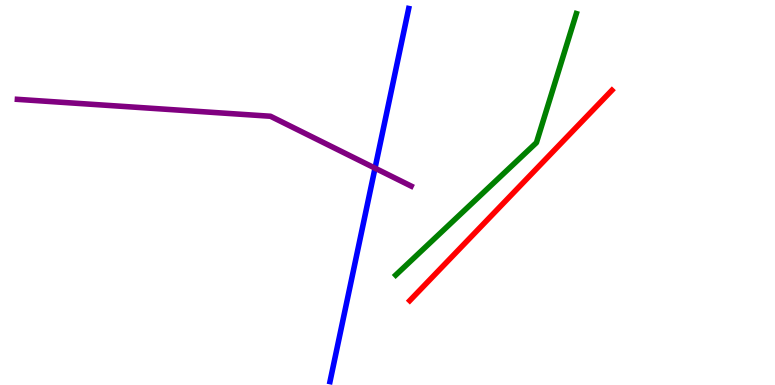[{'lines': ['blue', 'red'], 'intersections': []}, {'lines': ['green', 'red'], 'intersections': []}, {'lines': ['purple', 'red'], 'intersections': []}, {'lines': ['blue', 'green'], 'intersections': []}, {'lines': ['blue', 'purple'], 'intersections': [{'x': 4.84, 'y': 5.63}]}, {'lines': ['green', 'purple'], 'intersections': []}]